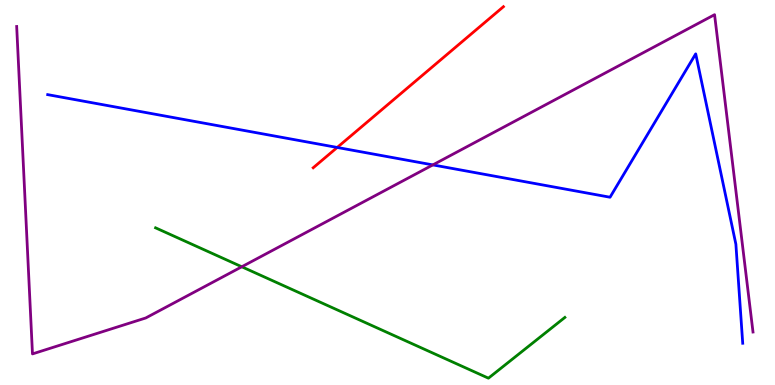[{'lines': ['blue', 'red'], 'intersections': [{'x': 4.35, 'y': 6.17}]}, {'lines': ['green', 'red'], 'intersections': []}, {'lines': ['purple', 'red'], 'intersections': []}, {'lines': ['blue', 'green'], 'intersections': []}, {'lines': ['blue', 'purple'], 'intersections': [{'x': 5.59, 'y': 5.72}]}, {'lines': ['green', 'purple'], 'intersections': [{'x': 3.12, 'y': 3.07}]}]